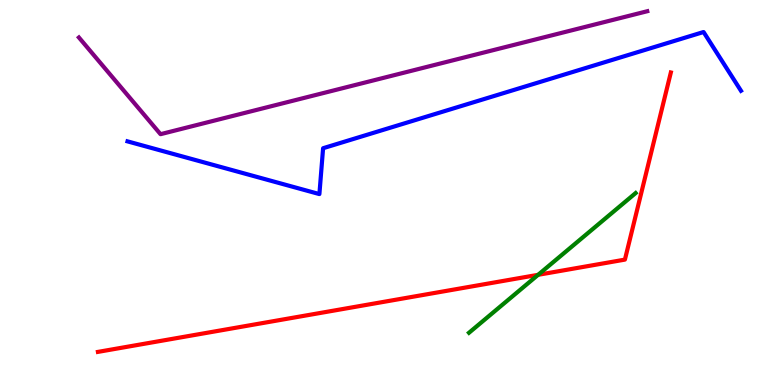[{'lines': ['blue', 'red'], 'intersections': []}, {'lines': ['green', 'red'], 'intersections': [{'x': 6.94, 'y': 2.86}]}, {'lines': ['purple', 'red'], 'intersections': []}, {'lines': ['blue', 'green'], 'intersections': []}, {'lines': ['blue', 'purple'], 'intersections': []}, {'lines': ['green', 'purple'], 'intersections': []}]